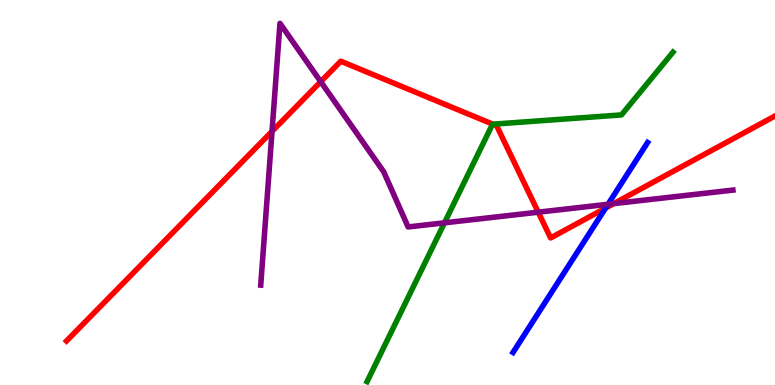[{'lines': ['blue', 'red'], 'intersections': [{'x': 7.81, 'y': 4.6}]}, {'lines': ['green', 'red'], 'intersections': [{'x': 6.36, 'y': 6.77}]}, {'lines': ['purple', 'red'], 'intersections': [{'x': 3.51, 'y': 6.59}, {'x': 4.14, 'y': 7.88}, {'x': 6.94, 'y': 4.49}, {'x': 7.92, 'y': 4.71}]}, {'lines': ['blue', 'green'], 'intersections': []}, {'lines': ['blue', 'purple'], 'intersections': [{'x': 7.85, 'y': 4.69}]}, {'lines': ['green', 'purple'], 'intersections': [{'x': 5.74, 'y': 4.21}]}]